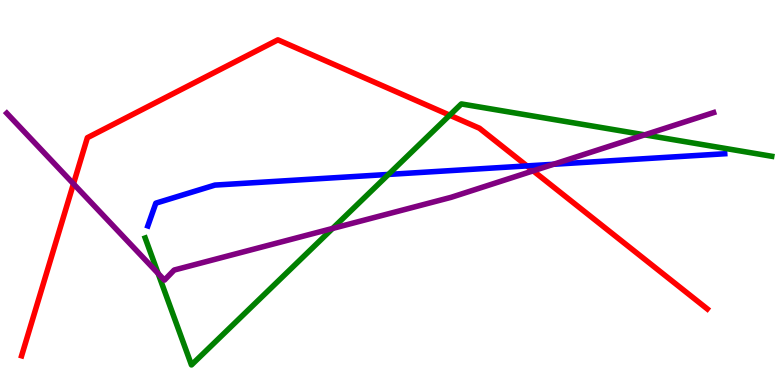[{'lines': ['blue', 'red'], 'intersections': [{'x': 6.8, 'y': 5.69}]}, {'lines': ['green', 'red'], 'intersections': [{'x': 5.8, 'y': 7.01}]}, {'lines': ['purple', 'red'], 'intersections': [{'x': 0.948, 'y': 5.23}, {'x': 6.88, 'y': 5.56}]}, {'lines': ['blue', 'green'], 'intersections': [{'x': 5.01, 'y': 5.47}]}, {'lines': ['blue', 'purple'], 'intersections': [{'x': 7.14, 'y': 5.73}]}, {'lines': ['green', 'purple'], 'intersections': [{'x': 2.04, 'y': 2.9}, {'x': 4.29, 'y': 4.07}, {'x': 8.32, 'y': 6.5}]}]